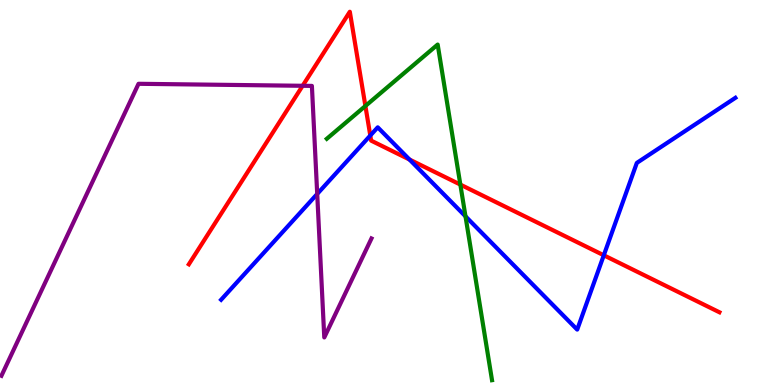[{'lines': ['blue', 'red'], 'intersections': [{'x': 4.78, 'y': 6.48}, {'x': 5.28, 'y': 5.86}, {'x': 7.79, 'y': 3.37}]}, {'lines': ['green', 'red'], 'intersections': [{'x': 4.71, 'y': 7.25}, {'x': 5.94, 'y': 5.21}]}, {'lines': ['purple', 'red'], 'intersections': [{'x': 3.9, 'y': 7.77}]}, {'lines': ['blue', 'green'], 'intersections': [{'x': 6.01, 'y': 4.38}]}, {'lines': ['blue', 'purple'], 'intersections': [{'x': 4.09, 'y': 4.96}]}, {'lines': ['green', 'purple'], 'intersections': []}]